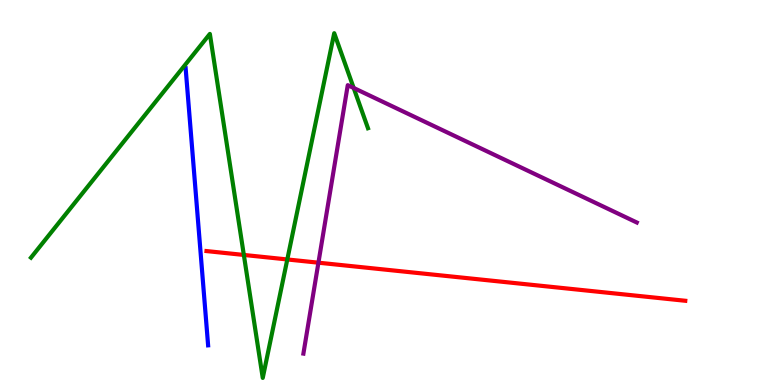[{'lines': ['blue', 'red'], 'intersections': []}, {'lines': ['green', 'red'], 'intersections': [{'x': 3.15, 'y': 3.38}, {'x': 3.71, 'y': 3.26}]}, {'lines': ['purple', 'red'], 'intersections': [{'x': 4.11, 'y': 3.18}]}, {'lines': ['blue', 'green'], 'intersections': []}, {'lines': ['blue', 'purple'], 'intersections': []}, {'lines': ['green', 'purple'], 'intersections': [{'x': 4.56, 'y': 7.72}]}]